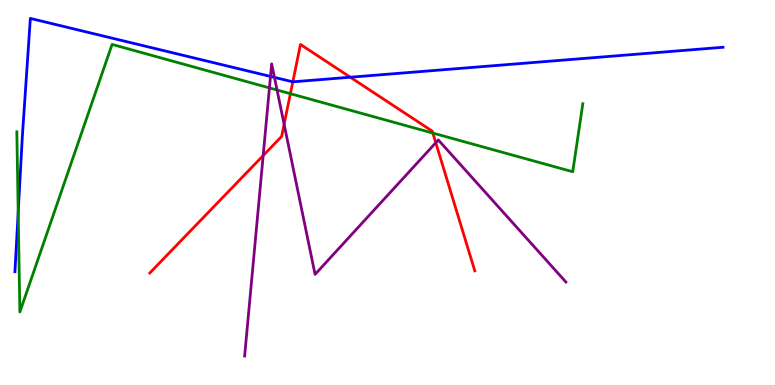[{'lines': ['blue', 'red'], 'intersections': [{'x': 3.78, 'y': 7.87}, {'x': 4.52, 'y': 7.99}]}, {'lines': ['green', 'red'], 'intersections': [{'x': 3.75, 'y': 7.57}, {'x': 5.58, 'y': 6.54}]}, {'lines': ['purple', 'red'], 'intersections': [{'x': 3.4, 'y': 5.96}, {'x': 3.67, 'y': 6.77}, {'x': 5.62, 'y': 6.29}]}, {'lines': ['blue', 'green'], 'intersections': [{'x': 0.235, 'y': 4.49}]}, {'lines': ['blue', 'purple'], 'intersections': [{'x': 3.49, 'y': 8.01}, {'x': 3.54, 'y': 7.99}]}, {'lines': ['green', 'purple'], 'intersections': [{'x': 3.48, 'y': 7.72}, {'x': 3.57, 'y': 7.66}]}]